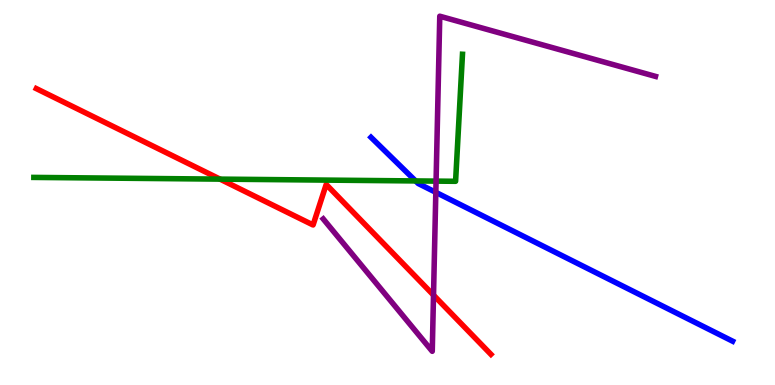[{'lines': ['blue', 'red'], 'intersections': []}, {'lines': ['green', 'red'], 'intersections': [{'x': 2.84, 'y': 5.35}]}, {'lines': ['purple', 'red'], 'intersections': [{'x': 5.59, 'y': 2.33}]}, {'lines': ['blue', 'green'], 'intersections': [{'x': 5.36, 'y': 5.3}]}, {'lines': ['blue', 'purple'], 'intersections': [{'x': 5.62, 'y': 5.0}]}, {'lines': ['green', 'purple'], 'intersections': [{'x': 5.63, 'y': 5.3}]}]